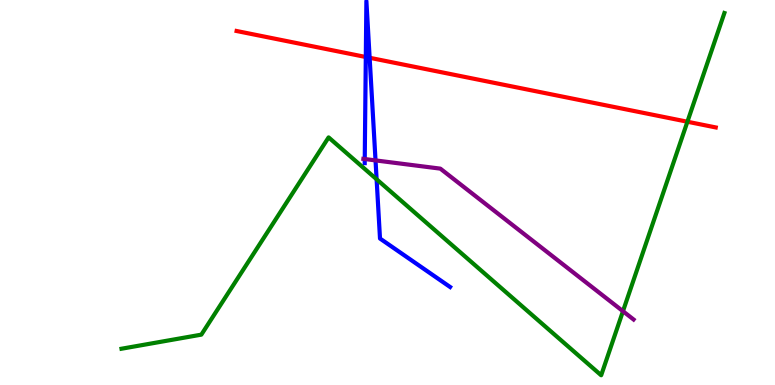[{'lines': ['blue', 'red'], 'intersections': [{'x': 4.72, 'y': 8.52}, {'x': 4.77, 'y': 8.5}]}, {'lines': ['green', 'red'], 'intersections': [{'x': 8.87, 'y': 6.84}]}, {'lines': ['purple', 'red'], 'intersections': []}, {'lines': ['blue', 'green'], 'intersections': [{'x': 4.86, 'y': 5.34}]}, {'lines': ['blue', 'purple'], 'intersections': [{'x': 4.71, 'y': 5.87}, {'x': 4.85, 'y': 5.83}]}, {'lines': ['green', 'purple'], 'intersections': [{'x': 8.04, 'y': 1.92}]}]